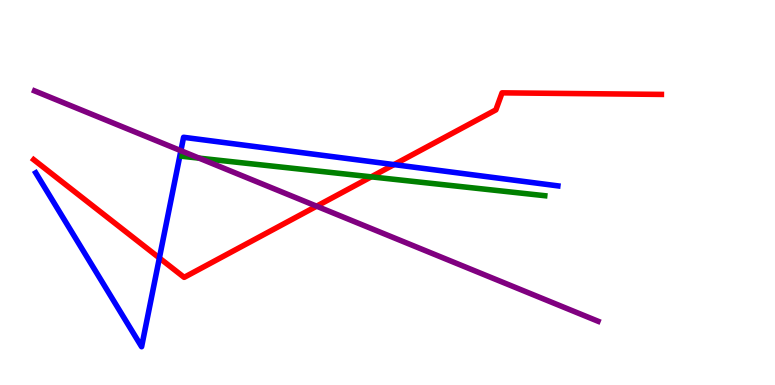[{'lines': ['blue', 'red'], 'intersections': [{'x': 2.06, 'y': 3.3}, {'x': 5.08, 'y': 5.72}]}, {'lines': ['green', 'red'], 'intersections': [{'x': 4.79, 'y': 5.41}]}, {'lines': ['purple', 'red'], 'intersections': [{'x': 4.09, 'y': 4.64}]}, {'lines': ['blue', 'green'], 'intersections': []}, {'lines': ['blue', 'purple'], 'intersections': [{'x': 2.33, 'y': 6.09}]}, {'lines': ['green', 'purple'], 'intersections': [{'x': 2.57, 'y': 5.89}]}]